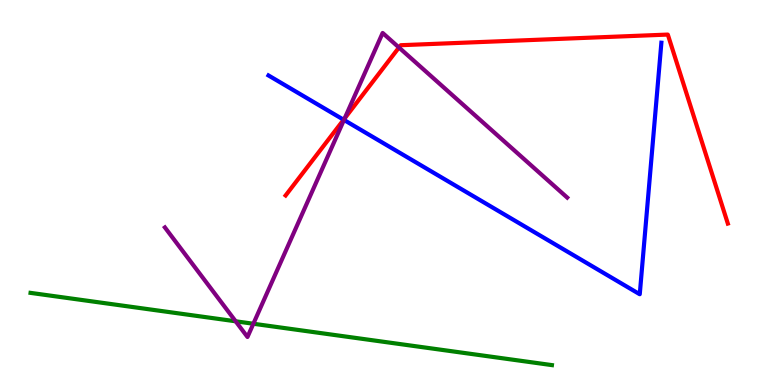[{'lines': ['blue', 'red'], 'intersections': [{'x': 4.43, 'y': 6.89}]}, {'lines': ['green', 'red'], 'intersections': []}, {'lines': ['purple', 'red'], 'intersections': [{'x': 4.45, 'y': 6.92}, {'x': 5.15, 'y': 8.77}]}, {'lines': ['blue', 'green'], 'intersections': []}, {'lines': ['blue', 'purple'], 'intersections': [{'x': 4.44, 'y': 6.88}]}, {'lines': ['green', 'purple'], 'intersections': [{'x': 3.04, 'y': 1.65}, {'x': 3.27, 'y': 1.59}]}]